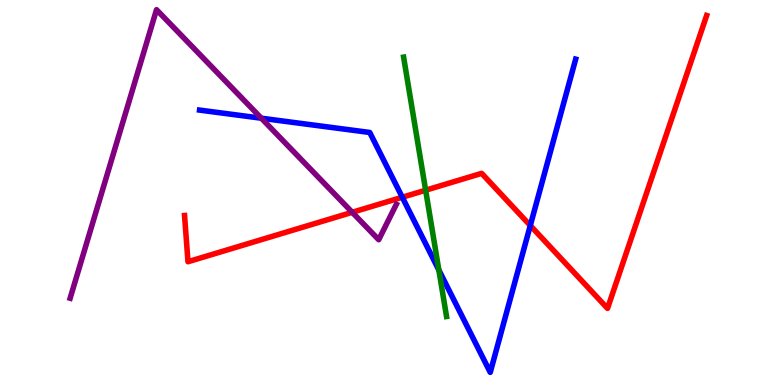[{'lines': ['blue', 'red'], 'intersections': [{'x': 5.19, 'y': 4.88}, {'x': 6.84, 'y': 4.14}]}, {'lines': ['green', 'red'], 'intersections': [{'x': 5.49, 'y': 5.06}]}, {'lines': ['purple', 'red'], 'intersections': [{'x': 4.54, 'y': 4.49}]}, {'lines': ['blue', 'green'], 'intersections': [{'x': 5.66, 'y': 2.99}]}, {'lines': ['blue', 'purple'], 'intersections': [{'x': 3.37, 'y': 6.93}]}, {'lines': ['green', 'purple'], 'intersections': []}]